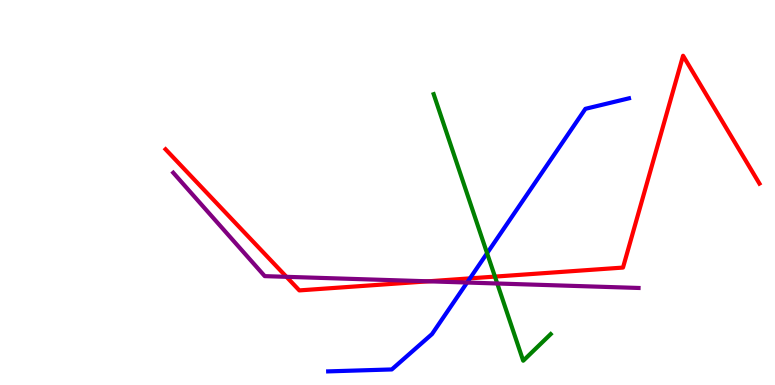[{'lines': ['blue', 'red'], 'intersections': [{'x': 6.06, 'y': 2.77}]}, {'lines': ['green', 'red'], 'intersections': [{'x': 6.39, 'y': 2.82}]}, {'lines': ['purple', 'red'], 'intersections': [{'x': 3.7, 'y': 2.81}, {'x': 5.53, 'y': 2.69}]}, {'lines': ['blue', 'green'], 'intersections': [{'x': 6.28, 'y': 3.42}]}, {'lines': ['blue', 'purple'], 'intersections': [{'x': 6.03, 'y': 2.66}]}, {'lines': ['green', 'purple'], 'intersections': [{'x': 6.42, 'y': 2.64}]}]